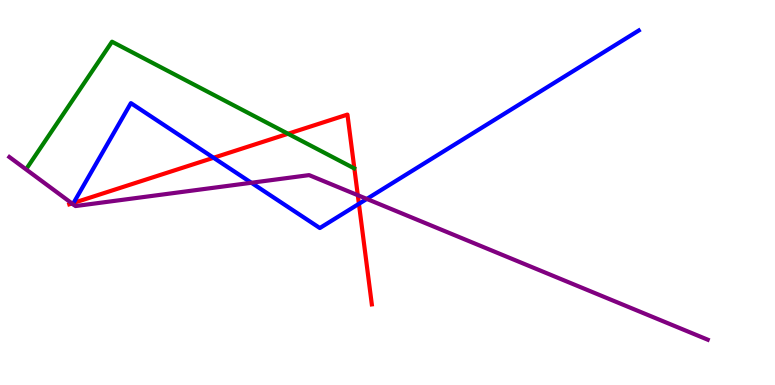[{'lines': ['blue', 'red'], 'intersections': [{'x': 0.949, 'y': 4.73}, {'x': 2.76, 'y': 5.9}, {'x': 4.63, 'y': 4.71}]}, {'lines': ['green', 'red'], 'intersections': [{'x': 3.72, 'y': 6.53}]}, {'lines': ['purple', 'red'], 'intersections': [{'x': 0.929, 'y': 4.72}, {'x': 4.62, 'y': 4.93}]}, {'lines': ['blue', 'green'], 'intersections': []}, {'lines': ['blue', 'purple'], 'intersections': [{'x': 3.24, 'y': 5.25}, {'x': 4.73, 'y': 4.83}]}, {'lines': ['green', 'purple'], 'intersections': []}]